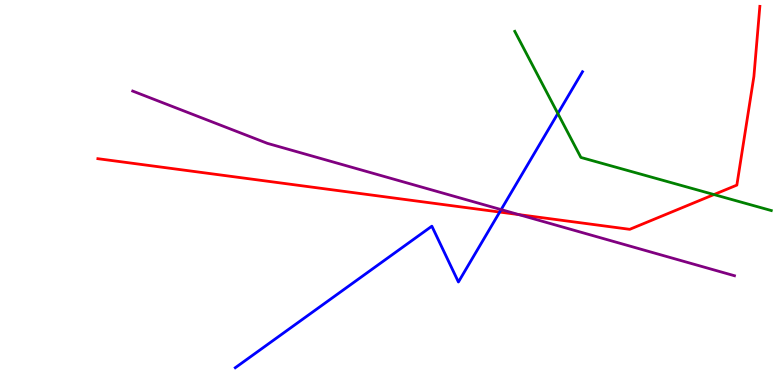[{'lines': ['blue', 'red'], 'intersections': [{'x': 6.45, 'y': 4.49}]}, {'lines': ['green', 'red'], 'intersections': [{'x': 9.21, 'y': 4.95}]}, {'lines': ['purple', 'red'], 'intersections': [{'x': 6.69, 'y': 4.43}]}, {'lines': ['blue', 'green'], 'intersections': [{'x': 7.2, 'y': 7.05}]}, {'lines': ['blue', 'purple'], 'intersections': [{'x': 6.47, 'y': 4.56}]}, {'lines': ['green', 'purple'], 'intersections': []}]